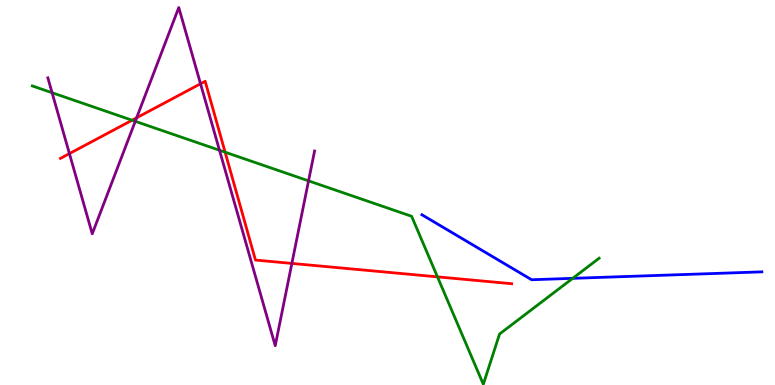[{'lines': ['blue', 'red'], 'intersections': []}, {'lines': ['green', 'red'], 'intersections': [{'x': 1.7, 'y': 6.88}, {'x': 2.9, 'y': 6.05}, {'x': 5.64, 'y': 2.81}]}, {'lines': ['purple', 'red'], 'intersections': [{'x': 0.896, 'y': 6.01}, {'x': 1.76, 'y': 6.94}, {'x': 2.59, 'y': 7.82}, {'x': 3.77, 'y': 3.16}]}, {'lines': ['blue', 'green'], 'intersections': [{'x': 7.39, 'y': 2.77}]}, {'lines': ['blue', 'purple'], 'intersections': []}, {'lines': ['green', 'purple'], 'intersections': [{'x': 0.672, 'y': 7.59}, {'x': 1.75, 'y': 6.85}, {'x': 2.83, 'y': 6.1}, {'x': 3.98, 'y': 5.3}]}]